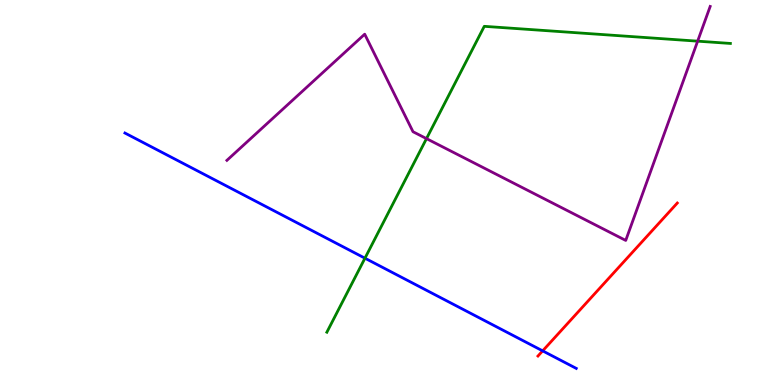[{'lines': ['blue', 'red'], 'intersections': [{'x': 7.0, 'y': 0.886}]}, {'lines': ['green', 'red'], 'intersections': []}, {'lines': ['purple', 'red'], 'intersections': []}, {'lines': ['blue', 'green'], 'intersections': [{'x': 4.71, 'y': 3.29}]}, {'lines': ['blue', 'purple'], 'intersections': []}, {'lines': ['green', 'purple'], 'intersections': [{'x': 5.5, 'y': 6.4}, {'x': 9.0, 'y': 8.93}]}]